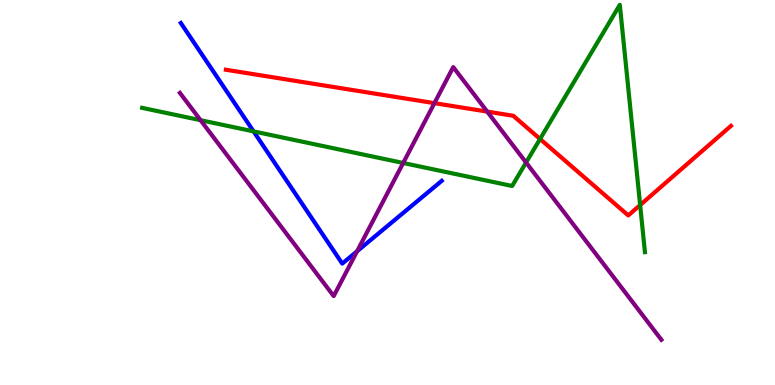[{'lines': ['blue', 'red'], 'intersections': []}, {'lines': ['green', 'red'], 'intersections': [{'x': 6.97, 'y': 6.39}, {'x': 8.26, 'y': 4.67}]}, {'lines': ['purple', 'red'], 'intersections': [{'x': 5.61, 'y': 7.32}, {'x': 6.29, 'y': 7.1}]}, {'lines': ['blue', 'green'], 'intersections': [{'x': 3.27, 'y': 6.59}]}, {'lines': ['blue', 'purple'], 'intersections': [{'x': 4.61, 'y': 3.47}]}, {'lines': ['green', 'purple'], 'intersections': [{'x': 2.59, 'y': 6.88}, {'x': 5.2, 'y': 5.77}, {'x': 6.79, 'y': 5.78}]}]